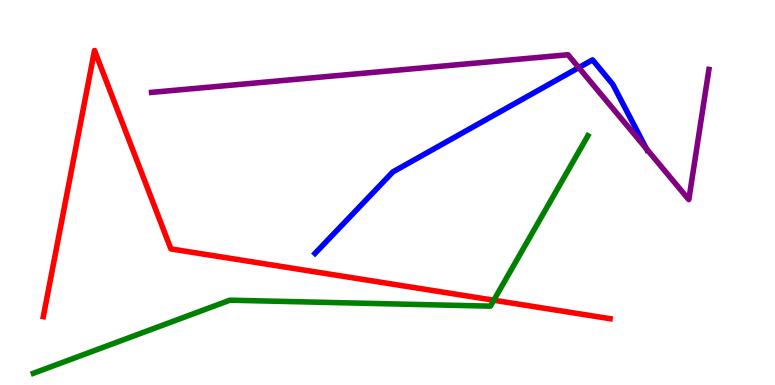[{'lines': ['blue', 'red'], 'intersections': []}, {'lines': ['green', 'red'], 'intersections': [{'x': 6.37, 'y': 2.2}]}, {'lines': ['purple', 'red'], 'intersections': []}, {'lines': ['blue', 'green'], 'intersections': []}, {'lines': ['blue', 'purple'], 'intersections': [{'x': 7.47, 'y': 8.24}, {'x': 8.34, 'y': 6.14}]}, {'lines': ['green', 'purple'], 'intersections': []}]